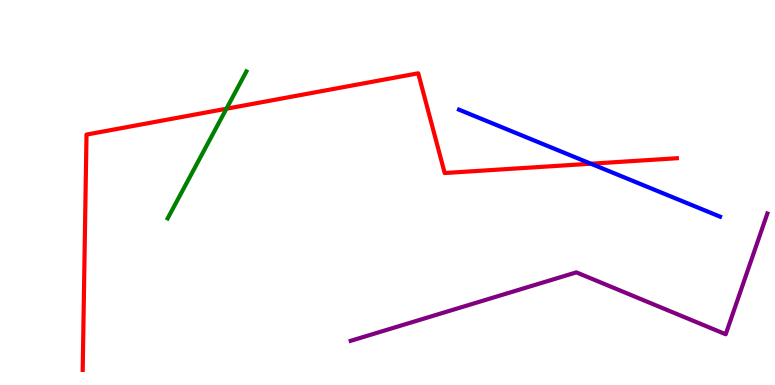[{'lines': ['blue', 'red'], 'intersections': [{'x': 7.62, 'y': 5.75}]}, {'lines': ['green', 'red'], 'intersections': [{'x': 2.92, 'y': 7.18}]}, {'lines': ['purple', 'red'], 'intersections': []}, {'lines': ['blue', 'green'], 'intersections': []}, {'lines': ['blue', 'purple'], 'intersections': []}, {'lines': ['green', 'purple'], 'intersections': []}]